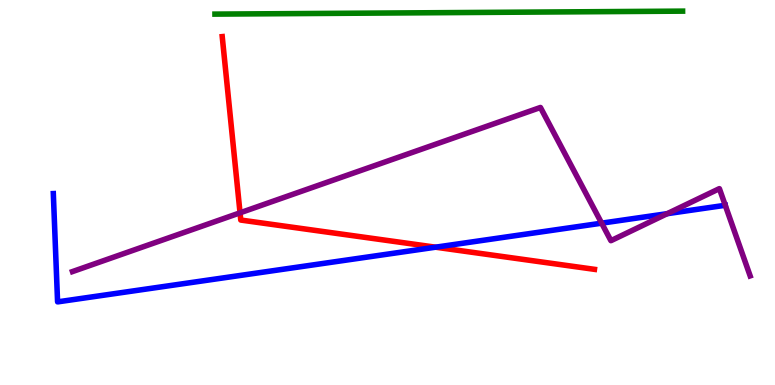[{'lines': ['blue', 'red'], 'intersections': [{'x': 5.62, 'y': 3.58}]}, {'lines': ['green', 'red'], 'intersections': []}, {'lines': ['purple', 'red'], 'intersections': [{'x': 3.1, 'y': 4.47}]}, {'lines': ['blue', 'green'], 'intersections': []}, {'lines': ['blue', 'purple'], 'intersections': [{'x': 7.76, 'y': 4.2}, {'x': 8.61, 'y': 4.45}, {'x': 9.36, 'y': 4.67}]}, {'lines': ['green', 'purple'], 'intersections': []}]